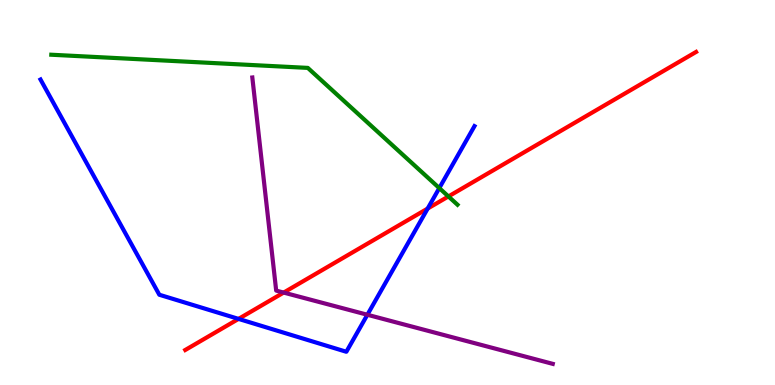[{'lines': ['blue', 'red'], 'intersections': [{'x': 3.08, 'y': 1.72}, {'x': 5.52, 'y': 4.58}]}, {'lines': ['green', 'red'], 'intersections': [{'x': 5.79, 'y': 4.9}]}, {'lines': ['purple', 'red'], 'intersections': [{'x': 3.66, 'y': 2.4}]}, {'lines': ['blue', 'green'], 'intersections': [{'x': 5.67, 'y': 5.11}]}, {'lines': ['blue', 'purple'], 'intersections': [{'x': 4.74, 'y': 1.82}]}, {'lines': ['green', 'purple'], 'intersections': []}]